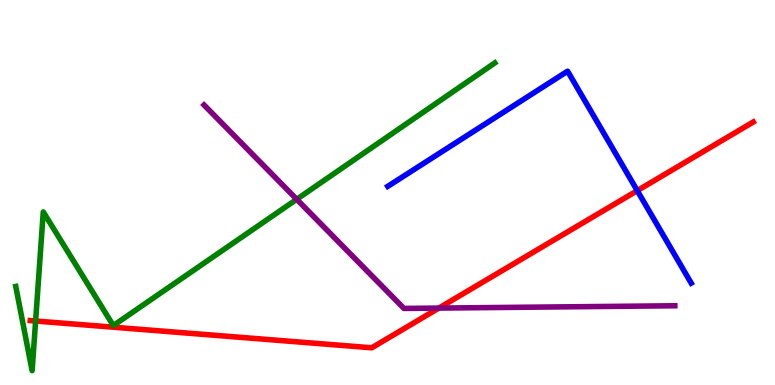[{'lines': ['blue', 'red'], 'intersections': [{'x': 8.22, 'y': 5.05}]}, {'lines': ['green', 'red'], 'intersections': [{'x': 0.459, 'y': 1.66}]}, {'lines': ['purple', 'red'], 'intersections': [{'x': 5.66, 'y': 2.0}]}, {'lines': ['blue', 'green'], 'intersections': []}, {'lines': ['blue', 'purple'], 'intersections': []}, {'lines': ['green', 'purple'], 'intersections': [{'x': 3.83, 'y': 4.82}]}]